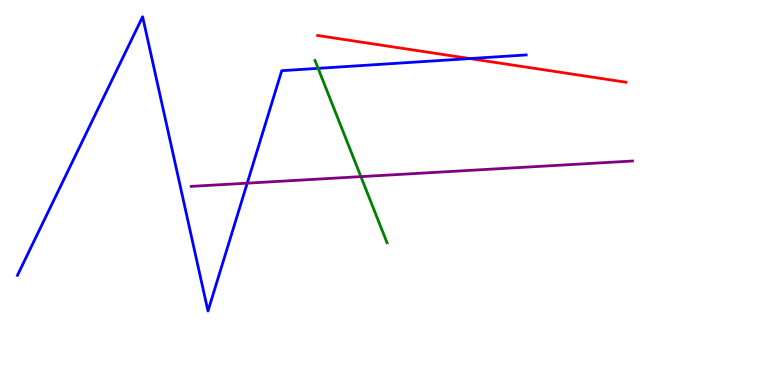[{'lines': ['blue', 'red'], 'intersections': [{'x': 6.06, 'y': 8.48}]}, {'lines': ['green', 'red'], 'intersections': []}, {'lines': ['purple', 'red'], 'intersections': []}, {'lines': ['blue', 'green'], 'intersections': [{'x': 4.1, 'y': 8.22}]}, {'lines': ['blue', 'purple'], 'intersections': [{'x': 3.19, 'y': 5.24}]}, {'lines': ['green', 'purple'], 'intersections': [{'x': 4.66, 'y': 5.41}]}]